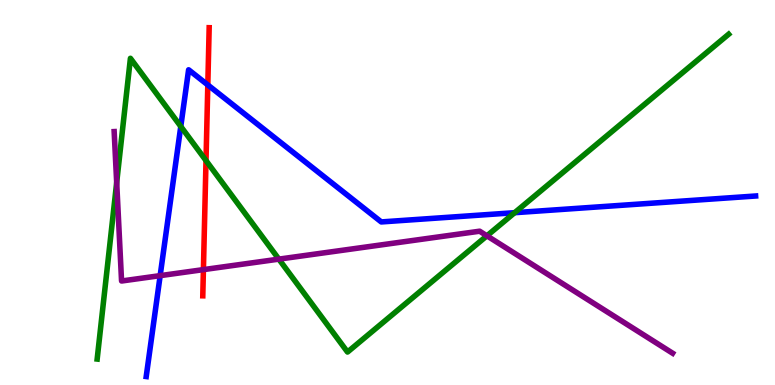[{'lines': ['blue', 'red'], 'intersections': [{'x': 2.68, 'y': 7.79}]}, {'lines': ['green', 'red'], 'intersections': [{'x': 2.66, 'y': 5.83}]}, {'lines': ['purple', 'red'], 'intersections': [{'x': 2.62, 'y': 3.0}]}, {'lines': ['blue', 'green'], 'intersections': [{'x': 2.33, 'y': 6.72}, {'x': 6.64, 'y': 4.48}]}, {'lines': ['blue', 'purple'], 'intersections': [{'x': 2.07, 'y': 2.84}]}, {'lines': ['green', 'purple'], 'intersections': [{'x': 1.51, 'y': 5.26}, {'x': 3.6, 'y': 3.27}, {'x': 6.28, 'y': 3.88}]}]